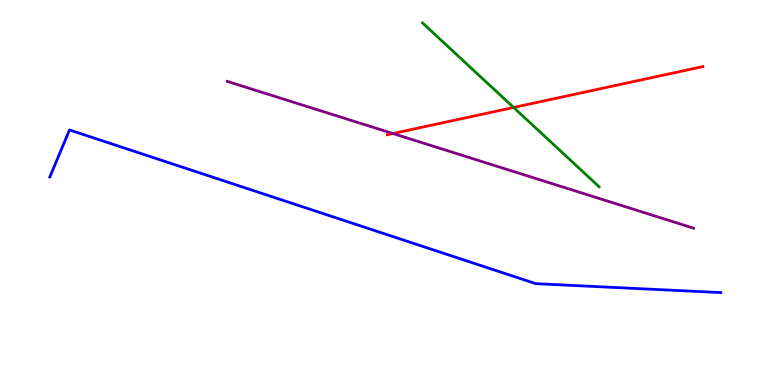[{'lines': ['blue', 'red'], 'intersections': []}, {'lines': ['green', 'red'], 'intersections': [{'x': 6.63, 'y': 7.21}]}, {'lines': ['purple', 'red'], 'intersections': [{'x': 5.07, 'y': 6.53}]}, {'lines': ['blue', 'green'], 'intersections': []}, {'lines': ['blue', 'purple'], 'intersections': []}, {'lines': ['green', 'purple'], 'intersections': []}]